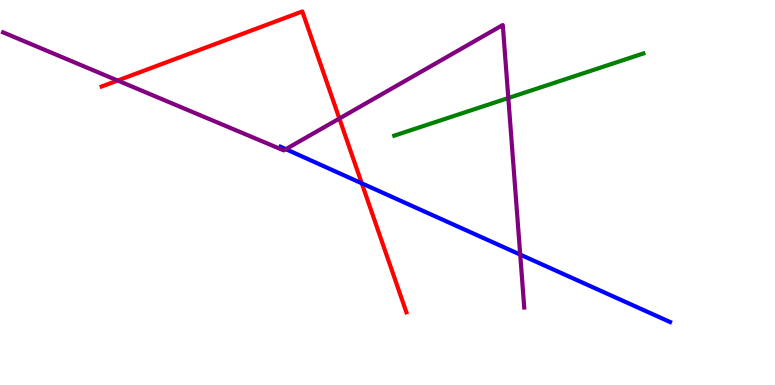[{'lines': ['blue', 'red'], 'intersections': [{'x': 4.67, 'y': 5.24}]}, {'lines': ['green', 'red'], 'intersections': []}, {'lines': ['purple', 'red'], 'intersections': [{'x': 1.52, 'y': 7.91}, {'x': 4.38, 'y': 6.92}]}, {'lines': ['blue', 'green'], 'intersections': []}, {'lines': ['blue', 'purple'], 'intersections': [{'x': 3.69, 'y': 6.13}, {'x': 6.71, 'y': 3.39}]}, {'lines': ['green', 'purple'], 'intersections': [{'x': 6.56, 'y': 7.45}]}]